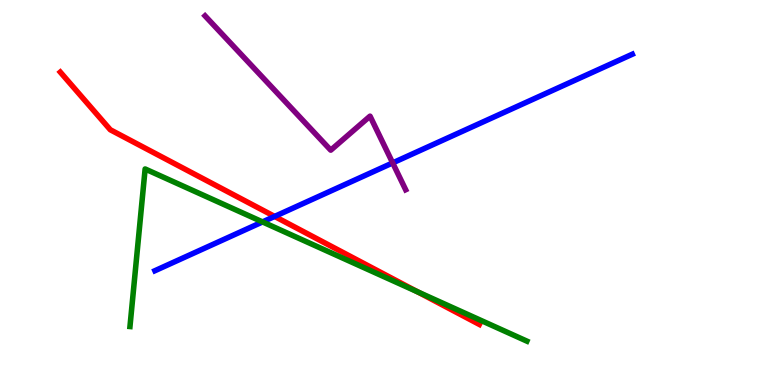[{'lines': ['blue', 'red'], 'intersections': [{'x': 3.54, 'y': 4.38}]}, {'lines': ['green', 'red'], 'intersections': [{'x': 5.39, 'y': 2.42}]}, {'lines': ['purple', 'red'], 'intersections': []}, {'lines': ['blue', 'green'], 'intersections': [{'x': 3.39, 'y': 4.24}]}, {'lines': ['blue', 'purple'], 'intersections': [{'x': 5.07, 'y': 5.77}]}, {'lines': ['green', 'purple'], 'intersections': []}]